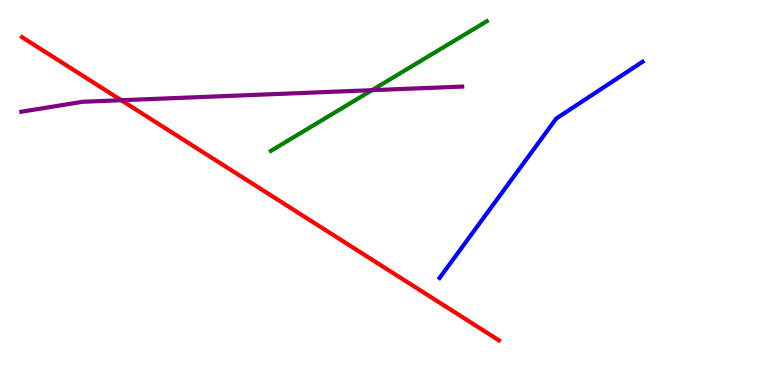[{'lines': ['blue', 'red'], 'intersections': []}, {'lines': ['green', 'red'], 'intersections': []}, {'lines': ['purple', 'red'], 'intersections': [{'x': 1.56, 'y': 7.4}]}, {'lines': ['blue', 'green'], 'intersections': []}, {'lines': ['blue', 'purple'], 'intersections': []}, {'lines': ['green', 'purple'], 'intersections': [{'x': 4.8, 'y': 7.66}]}]